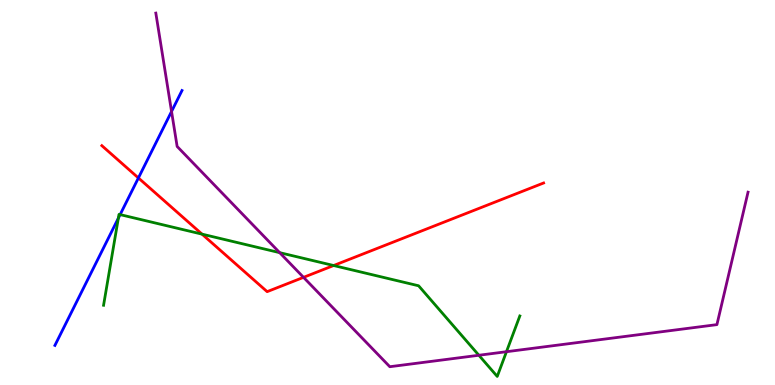[{'lines': ['blue', 'red'], 'intersections': [{'x': 1.79, 'y': 5.38}]}, {'lines': ['green', 'red'], 'intersections': [{'x': 2.61, 'y': 3.92}, {'x': 4.3, 'y': 3.1}]}, {'lines': ['purple', 'red'], 'intersections': [{'x': 3.92, 'y': 2.8}]}, {'lines': ['blue', 'green'], 'intersections': [{'x': 1.53, 'y': 4.33}, {'x': 1.55, 'y': 4.43}]}, {'lines': ['blue', 'purple'], 'intersections': [{'x': 2.21, 'y': 7.1}]}, {'lines': ['green', 'purple'], 'intersections': [{'x': 3.61, 'y': 3.44}, {'x': 6.18, 'y': 0.773}, {'x': 6.54, 'y': 0.865}]}]